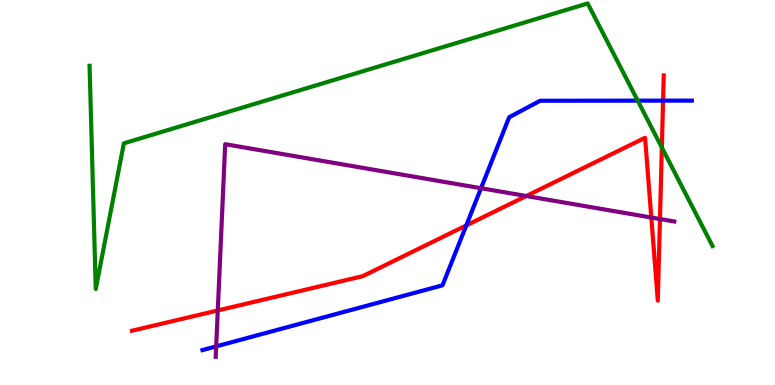[{'lines': ['blue', 'red'], 'intersections': [{'x': 6.02, 'y': 4.14}, {'x': 8.56, 'y': 7.39}]}, {'lines': ['green', 'red'], 'intersections': [{'x': 8.54, 'y': 6.17}]}, {'lines': ['purple', 'red'], 'intersections': [{'x': 2.81, 'y': 1.94}, {'x': 6.79, 'y': 4.91}, {'x': 8.4, 'y': 4.35}, {'x': 8.52, 'y': 4.31}]}, {'lines': ['blue', 'green'], 'intersections': [{'x': 8.23, 'y': 7.39}]}, {'lines': ['blue', 'purple'], 'intersections': [{'x': 2.79, 'y': 1.0}, {'x': 6.21, 'y': 5.11}]}, {'lines': ['green', 'purple'], 'intersections': []}]